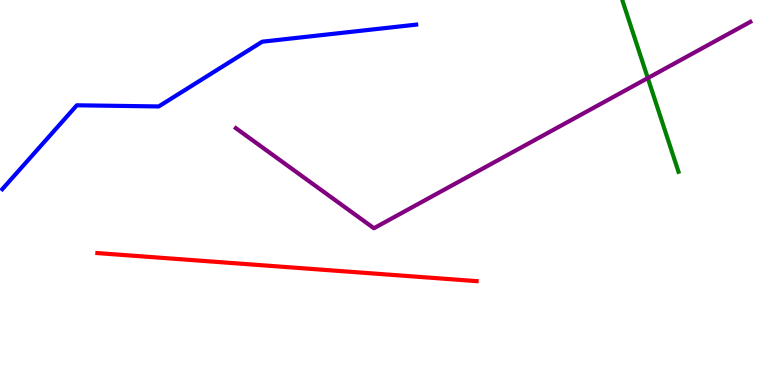[{'lines': ['blue', 'red'], 'intersections': []}, {'lines': ['green', 'red'], 'intersections': []}, {'lines': ['purple', 'red'], 'intersections': []}, {'lines': ['blue', 'green'], 'intersections': []}, {'lines': ['blue', 'purple'], 'intersections': []}, {'lines': ['green', 'purple'], 'intersections': [{'x': 8.36, 'y': 7.97}]}]